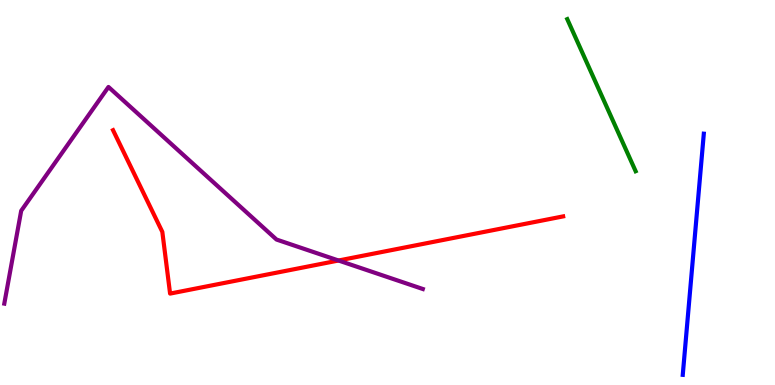[{'lines': ['blue', 'red'], 'intersections': []}, {'lines': ['green', 'red'], 'intersections': []}, {'lines': ['purple', 'red'], 'intersections': [{'x': 4.37, 'y': 3.23}]}, {'lines': ['blue', 'green'], 'intersections': []}, {'lines': ['blue', 'purple'], 'intersections': []}, {'lines': ['green', 'purple'], 'intersections': []}]